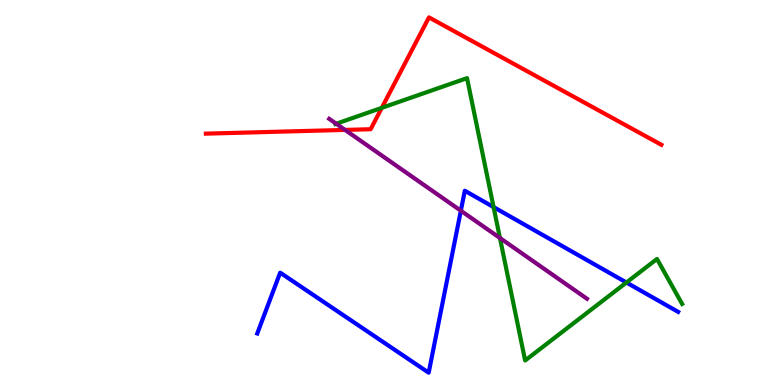[{'lines': ['blue', 'red'], 'intersections': []}, {'lines': ['green', 'red'], 'intersections': [{'x': 4.93, 'y': 7.2}]}, {'lines': ['purple', 'red'], 'intersections': [{'x': 4.45, 'y': 6.63}]}, {'lines': ['blue', 'green'], 'intersections': [{'x': 6.37, 'y': 4.62}, {'x': 8.08, 'y': 2.66}]}, {'lines': ['blue', 'purple'], 'intersections': [{'x': 5.95, 'y': 4.53}]}, {'lines': ['green', 'purple'], 'intersections': [{'x': 4.34, 'y': 6.79}, {'x': 6.45, 'y': 3.82}]}]